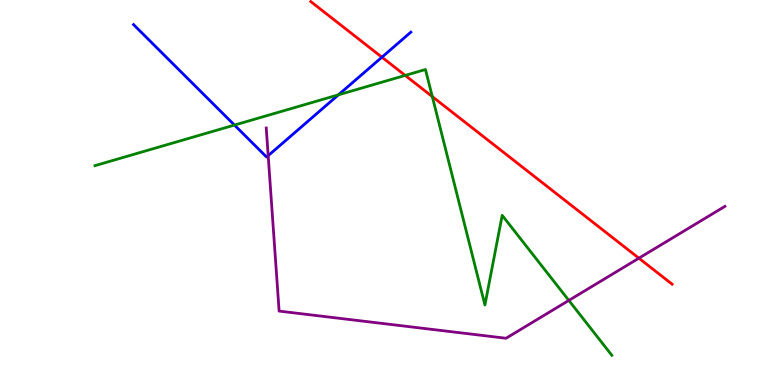[{'lines': ['blue', 'red'], 'intersections': [{'x': 4.93, 'y': 8.51}]}, {'lines': ['green', 'red'], 'intersections': [{'x': 5.23, 'y': 8.04}, {'x': 5.58, 'y': 7.49}]}, {'lines': ['purple', 'red'], 'intersections': [{'x': 8.24, 'y': 3.29}]}, {'lines': ['blue', 'green'], 'intersections': [{'x': 3.03, 'y': 6.75}, {'x': 4.37, 'y': 7.54}]}, {'lines': ['blue', 'purple'], 'intersections': [{'x': 3.46, 'y': 5.96}]}, {'lines': ['green', 'purple'], 'intersections': [{'x': 7.34, 'y': 2.2}]}]